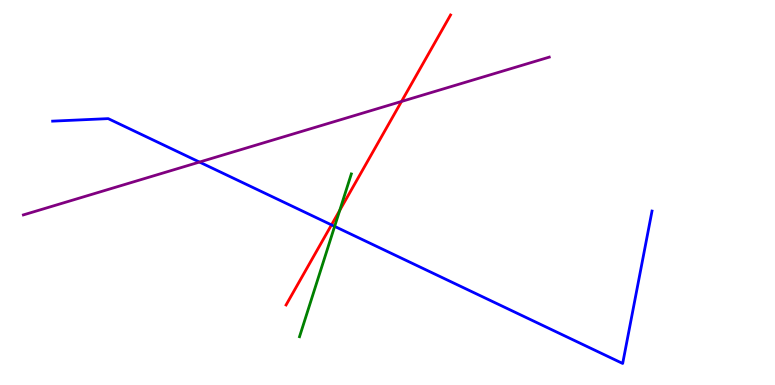[{'lines': ['blue', 'red'], 'intersections': [{'x': 4.28, 'y': 4.16}]}, {'lines': ['green', 'red'], 'intersections': [{'x': 4.38, 'y': 4.54}]}, {'lines': ['purple', 'red'], 'intersections': [{'x': 5.18, 'y': 7.36}]}, {'lines': ['blue', 'green'], 'intersections': [{'x': 4.32, 'y': 4.12}]}, {'lines': ['blue', 'purple'], 'intersections': [{'x': 2.57, 'y': 5.79}]}, {'lines': ['green', 'purple'], 'intersections': []}]